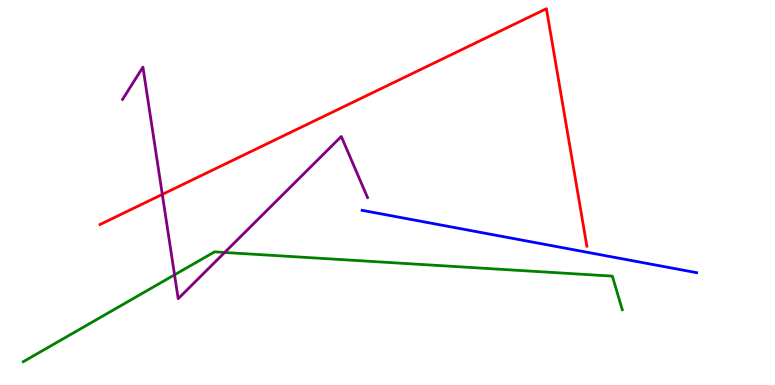[{'lines': ['blue', 'red'], 'intersections': []}, {'lines': ['green', 'red'], 'intersections': []}, {'lines': ['purple', 'red'], 'intersections': [{'x': 2.09, 'y': 4.95}]}, {'lines': ['blue', 'green'], 'intersections': []}, {'lines': ['blue', 'purple'], 'intersections': []}, {'lines': ['green', 'purple'], 'intersections': [{'x': 2.25, 'y': 2.86}, {'x': 2.9, 'y': 3.44}]}]